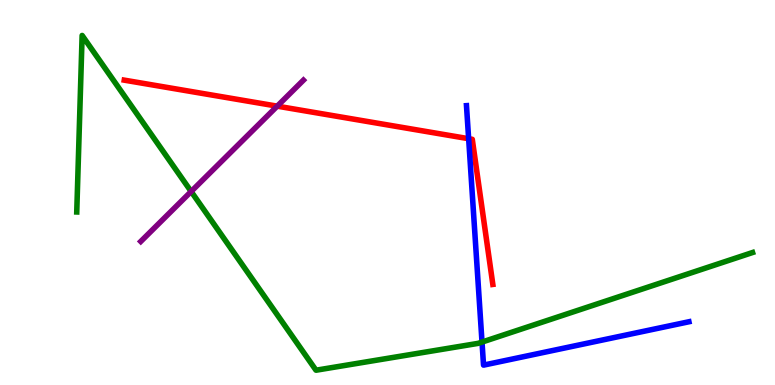[{'lines': ['blue', 'red'], 'intersections': [{'x': 6.05, 'y': 6.4}]}, {'lines': ['green', 'red'], 'intersections': []}, {'lines': ['purple', 'red'], 'intersections': [{'x': 3.58, 'y': 7.24}]}, {'lines': ['blue', 'green'], 'intersections': [{'x': 6.22, 'y': 1.12}]}, {'lines': ['blue', 'purple'], 'intersections': []}, {'lines': ['green', 'purple'], 'intersections': [{'x': 2.47, 'y': 5.03}]}]